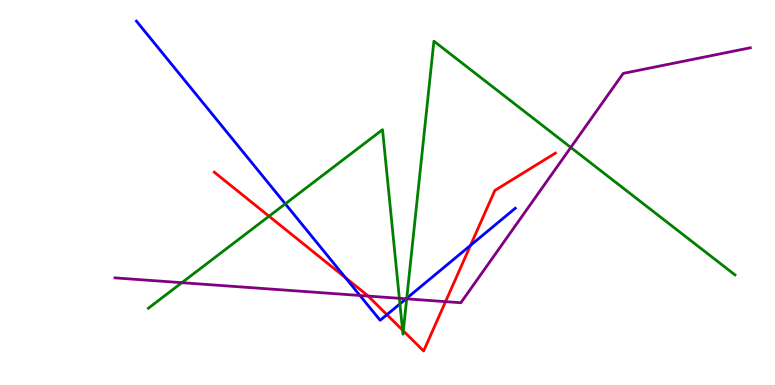[{'lines': ['blue', 'red'], 'intersections': [{'x': 4.46, 'y': 2.79}, {'x': 4.99, 'y': 1.83}, {'x': 6.07, 'y': 3.63}]}, {'lines': ['green', 'red'], 'intersections': [{'x': 3.47, 'y': 4.38}, {'x': 5.19, 'y': 1.43}, {'x': 5.2, 'y': 1.41}]}, {'lines': ['purple', 'red'], 'intersections': [{'x': 4.75, 'y': 2.31}, {'x': 5.75, 'y': 2.17}]}, {'lines': ['blue', 'green'], 'intersections': [{'x': 3.68, 'y': 4.71}, {'x': 5.16, 'y': 2.11}, {'x': 5.25, 'y': 2.25}]}, {'lines': ['blue', 'purple'], 'intersections': [{'x': 4.64, 'y': 2.33}, {'x': 5.24, 'y': 2.24}]}, {'lines': ['green', 'purple'], 'intersections': [{'x': 2.35, 'y': 2.66}, {'x': 5.15, 'y': 2.25}, {'x': 5.25, 'y': 2.24}, {'x': 7.37, 'y': 6.17}]}]